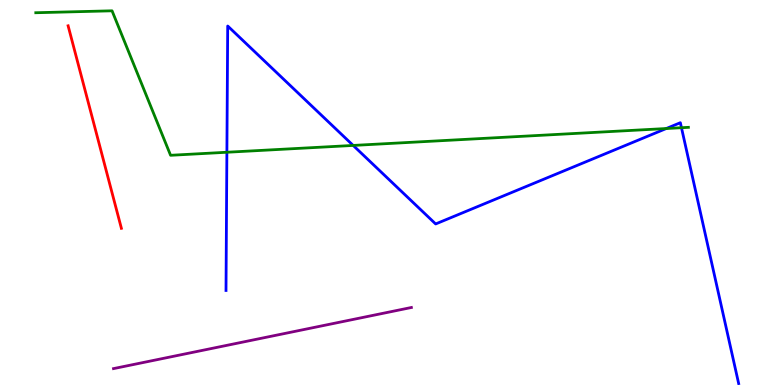[{'lines': ['blue', 'red'], 'intersections': []}, {'lines': ['green', 'red'], 'intersections': []}, {'lines': ['purple', 'red'], 'intersections': []}, {'lines': ['blue', 'green'], 'intersections': [{'x': 2.93, 'y': 6.05}, {'x': 4.56, 'y': 6.22}, {'x': 8.6, 'y': 6.66}, {'x': 8.79, 'y': 6.68}]}, {'lines': ['blue', 'purple'], 'intersections': []}, {'lines': ['green', 'purple'], 'intersections': []}]